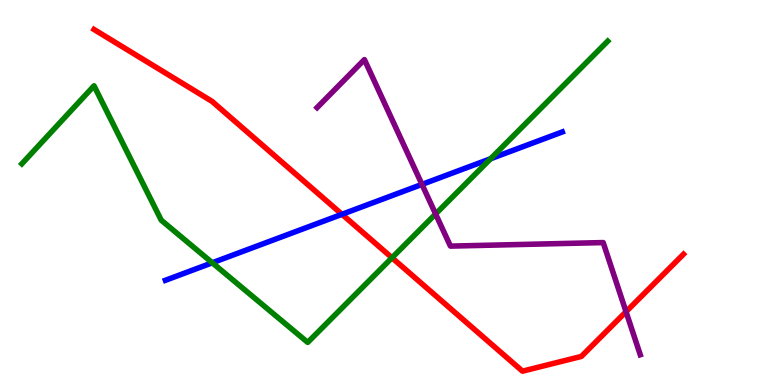[{'lines': ['blue', 'red'], 'intersections': [{'x': 4.41, 'y': 4.43}]}, {'lines': ['green', 'red'], 'intersections': [{'x': 5.06, 'y': 3.3}]}, {'lines': ['purple', 'red'], 'intersections': [{'x': 8.08, 'y': 1.9}]}, {'lines': ['blue', 'green'], 'intersections': [{'x': 2.74, 'y': 3.17}, {'x': 6.33, 'y': 5.88}]}, {'lines': ['blue', 'purple'], 'intersections': [{'x': 5.44, 'y': 5.21}]}, {'lines': ['green', 'purple'], 'intersections': [{'x': 5.62, 'y': 4.44}]}]